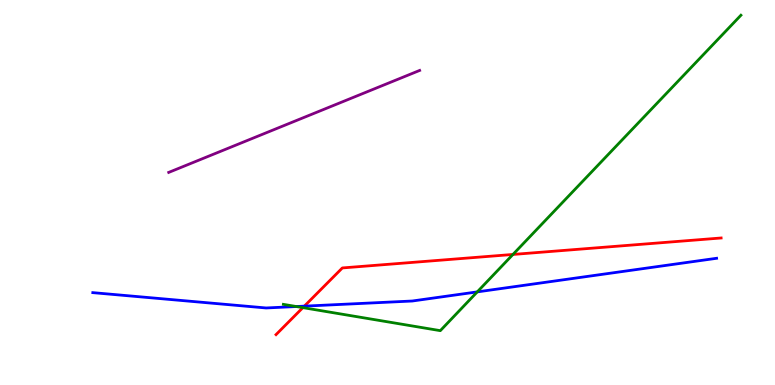[{'lines': ['blue', 'red'], 'intersections': [{'x': 3.93, 'y': 2.05}]}, {'lines': ['green', 'red'], 'intersections': [{'x': 3.91, 'y': 2.01}, {'x': 6.62, 'y': 3.39}]}, {'lines': ['purple', 'red'], 'intersections': []}, {'lines': ['blue', 'green'], 'intersections': [{'x': 3.82, 'y': 2.04}, {'x': 6.16, 'y': 2.42}]}, {'lines': ['blue', 'purple'], 'intersections': []}, {'lines': ['green', 'purple'], 'intersections': []}]